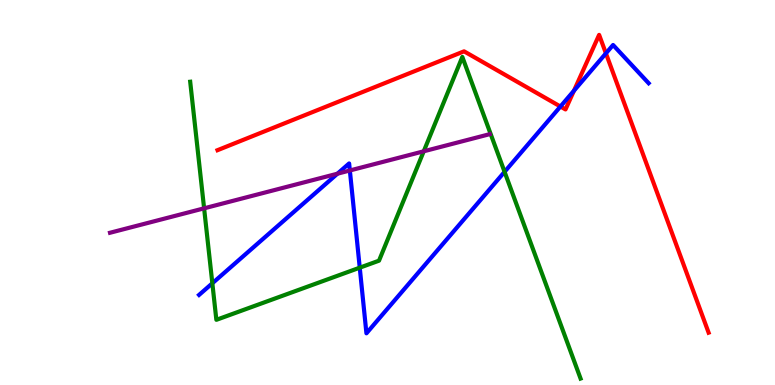[{'lines': ['blue', 'red'], 'intersections': [{'x': 7.23, 'y': 7.23}, {'x': 7.41, 'y': 7.64}, {'x': 7.82, 'y': 8.61}]}, {'lines': ['green', 'red'], 'intersections': []}, {'lines': ['purple', 'red'], 'intersections': []}, {'lines': ['blue', 'green'], 'intersections': [{'x': 2.74, 'y': 2.64}, {'x': 4.64, 'y': 3.05}, {'x': 6.51, 'y': 5.54}]}, {'lines': ['blue', 'purple'], 'intersections': [{'x': 4.35, 'y': 5.49}, {'x': 4.51, 'y': 5.57}]}, {'lines': ['green', 'purple'], 'intersections': [{'x': 2.63, 'y': 4.59}, {'x': 5.47, 'y': 6.07}]}]